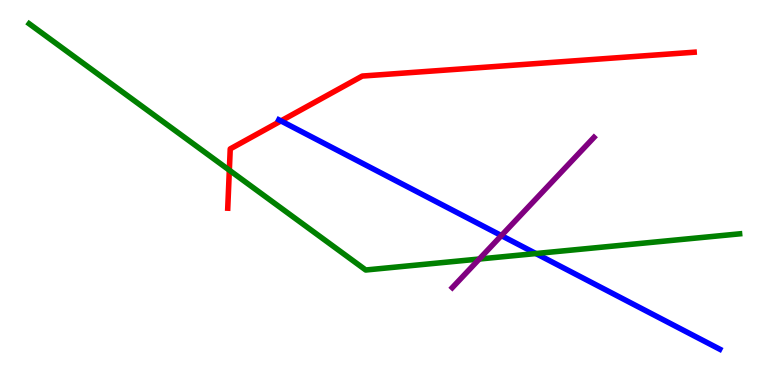[{'lines': ['blue', 'red'], 'intersections': [{'x': 3.63, 'y': 6.86}]}, {'lines': ['green', 'red'], 'intersections': [{'x': 2.96, 'y': 5.58}]}, {'lines': ['purple', 'red'], 'intersections': []}, {'lines': ['blue', 'green'], 'intersections': [{'x': 6.91, 'y': 3.41}]}, {'lines': ['blue', 'purple'], 'intersections': [{'x': 6.47, 'y': 3.88}]}, {'lines': ['green', 'purple'], 'intersections': [{'x': 6.18, 'y': 3.27}]}]